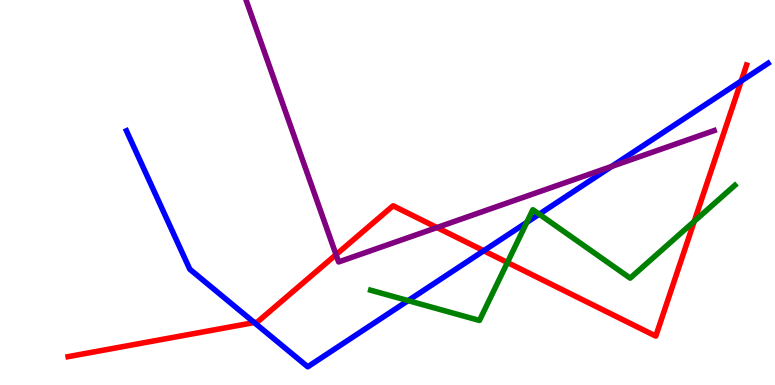[{'lines': ['blue', 'red'], 'intersections': [{'x': 3.28, 'y': 1.62}, {'x': 6.24, 'y': 3.49}, {'x': 9.56, 'y': 7.9}]}, {'lines': ['green', 'red'], 'intersections': [{'x': 6.55, 'y': 3.18}, {'x': 8.96, 'y': 4.25}]}, {'lines': ['purple', 'red'], 'intersections': [{'x': 4.34, 'y': 3.39}, {'x': 5.64, 'y': 4.09}]}, {'lines': ['blue', 'green'], 'intersections': [{'x': 5.27, 'y': 2.19}, {'x': 6.8, 'y': 4.22}, {'x': 6.96, 'y': 4.44}]}, {'lines': ['blue', 'purple'], 'intersections': [{'x': 7.89, 'y': 5.68}]}, {'lines': ['green', 'purple'], 'intersections': []}]